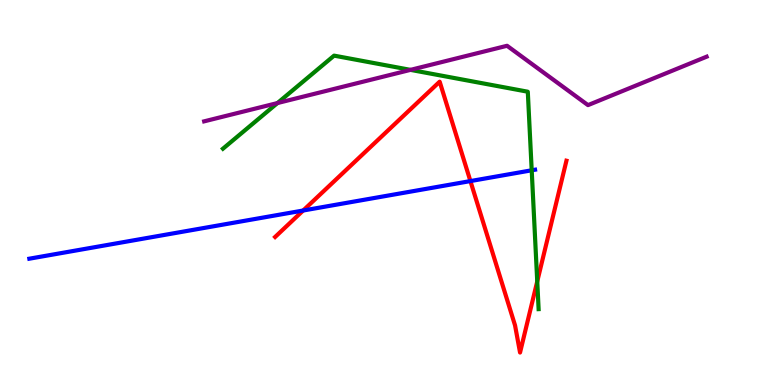[{'lines': ['blue', 'red'], 'intersections': [{'x': 3.91, 'y': 4.53}, {'x': 6.07, 'y': 5.3}]}, {'lines': ['green', 'red'], 'intersections': [{'x': 6.93, 'y': 2.69}]}, {'lines': ['purple', 'red'], 'intersections': []}, {'lines': ['blue', 'green'], 'intersections': [{'x': 6.86, 'y': 5.58}]}, {'lines': ['blue', 'purple'], 'intersections': []}, {'lines': ['green', 'purple'], 'intersections': [{'x': 3.58, 'y': 7.32}, {'x': 5.3, 'y': 8.19}]}]